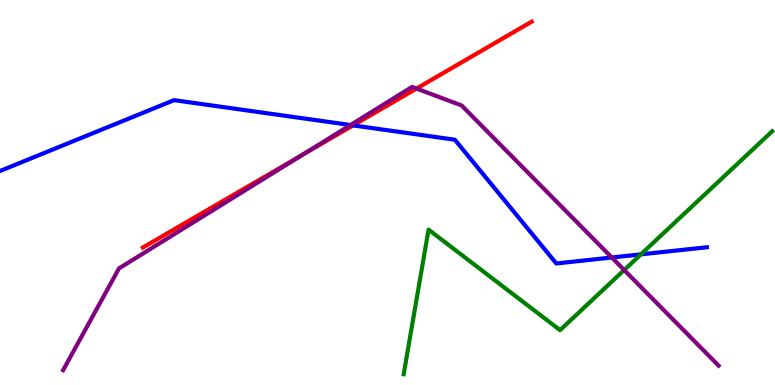[{'lines': ['blue', 'red'], 'intersections': [{'x': 4.56, 'y': 6.74}]}, {'lines': ['green', 'red'], 'intersections': []}, {'lines': ['purple', 'red'], 'intersections': [{'x': 3.89, 'y': 5.97}, {'x': 5.37, 'y': 7.7}]}, {'lines': ['blue', 'green'], 'intersections': [{'x': 8.27, 'y': 3.39}]}, {'lines': ['blue', 'purple'], 'intersections': [{'x': 4.52, 'y': 6.75}, {'x': 7.89, 'y': 3.31}]}, {'lines': ['green', 'purple'], 'intersections': [{'x': 8.05, 'y': 2.99}]}]